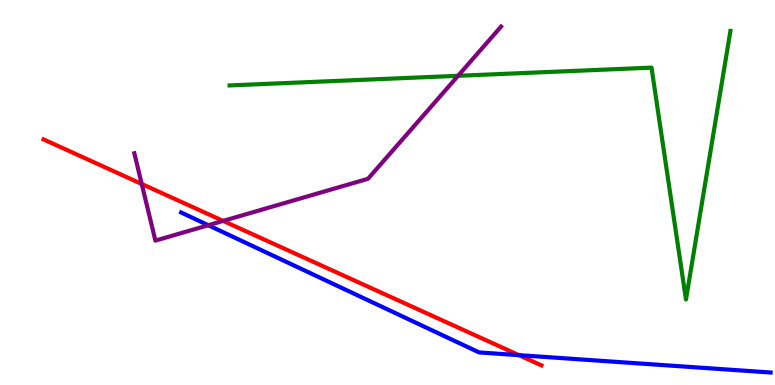[{'lines': ['blue', 'red'], 'intersections': [{'x': 6.7, 'y': 0.775}]}, {'lines': ['green', 'red'], 'intersections': []}, {'lines': ['purple', 'red'], 'intersections': [{'x': 1.83, 'y': 5.22}, {'x': 2.88, 'y': 4.26}]}, {'lines': ['blue', 'green'], 'intersections': []}, {'lines': ['blue', 'purple'], 'intersections': [{'x': 2.69, 'y': 4.15}]}, {'lines': ['green', 'purple'], 'intersections': [{'x': 5.91, 'y': 8.03}]}]